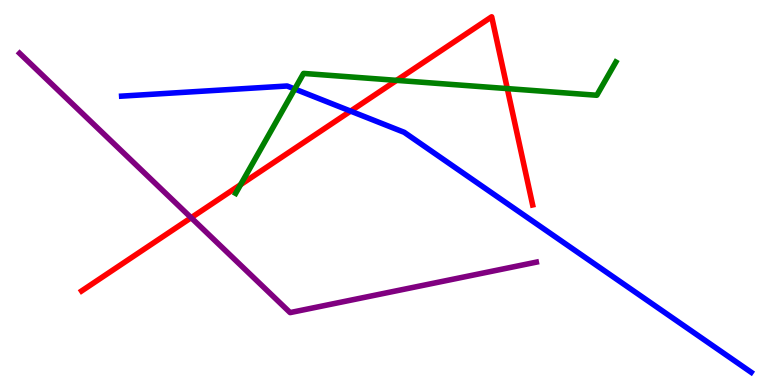[{'lines': ['blue', 'red'], 'intersections': [{'x': 4.52, 'y': 7.11}]}, {'lines': ['green', 'red'], 'intersections': [{'x': 3.1, 'y': 5.2}, {'x': 5.12, 'y': 7.91}, {'x': 6.55, 'y': 7.7}]}, {'lines': ['purple', 'red'], 'intersections': [{'x': 2.47, 'y': 4.34}]}, {'lines': ['blue', 'green'], 'intersections': [{'x': 3.8, 'y': 7.69}]}, {'lines': ['blue', 'purple'], 'intersections': []}, {'lines': ['green', 'purple'], 'intersections': []}]